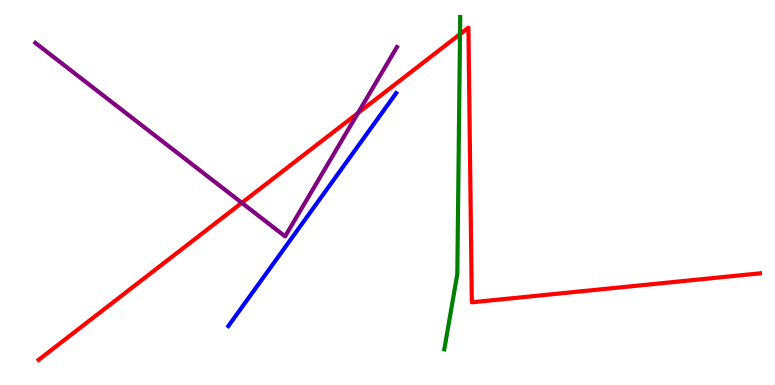[{'lines': ['blue', 'red'], 'intersections': []}, {'lines': ['green', 'red'], 'intersections': [{'x': 5.94, 'y': 9.11}]}, {'lines': ['purple', 'red'], 'intersections': [{'x': 3.12, 'y': 4.73}, {'x': 4.62, 'y': 7.06}]}, {'lines': ['blue', 'green'], 'intersections': []}, {'lines': ['blue', 'purple'], 'intersections': []}, {'lines': ['green', 'purple'], 'intersections': []}]